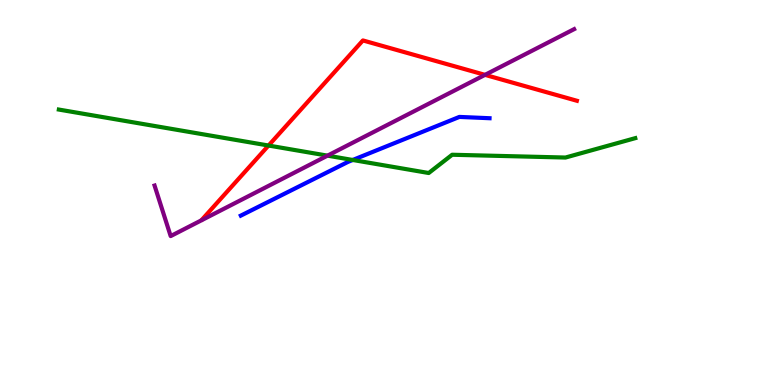[{'lines': ['blue', 'red'], 'intersections': []}, {'lines': ['green', 'red'], 'intersections': [{'x': 3.46, 'y': 6.22}]}, {'lines': ['purple', 'red'], 'intersections': [{'x': 6.26, 'y': 8.06}]}, {'lines': ['blue', 'green'], 'intersections': [{'x': 4.55, 'y': 5.84}]}, {'lines': ['blue', 'purple'], 'intersections': []}, {'lines': ['green', 'purple'], 'intersections': [{'x': 4.23, 'y': 5.96}]}]